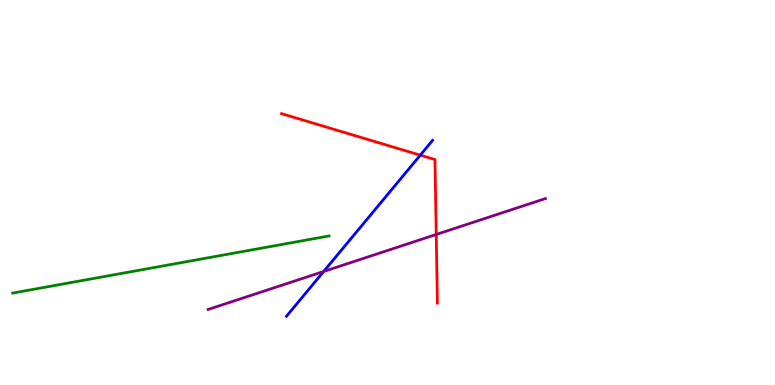[{'lines': ['blue', 'red'], 'intersections': [{'x': 5.42, 'y': 5.97}]}, {'lines': ['green', 'red'], 'intersections': []}, {'lines': ['purple', 'red'], 'intersections': [{'x': 5.63, 'y': 3.91}]}, {'lines': ['blue', 'green'], 'intersections': []}, {'lines': ['blue', 'purple'], 'intersections': [{'x': 4.18, 'y': 2.95}]}, {'lines': ['green', 'purple'], 'intersections': []}]